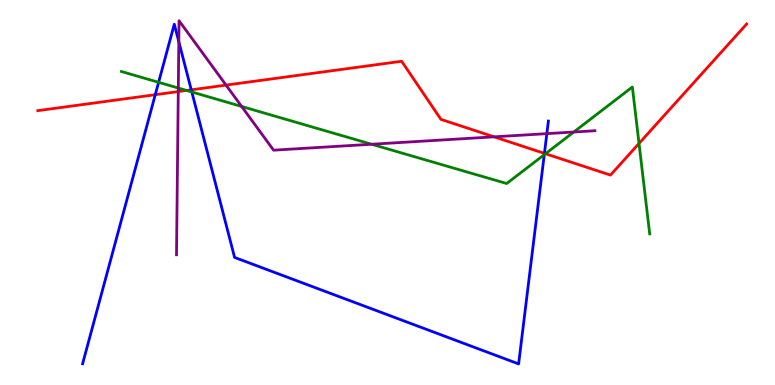[{'lines': ['blue', 'red'], 'intersections': [{'x': 2.0, 'y': 7.54}, {'x': 2.47, 'y': 7.67}, {'x': 7.02, 'y': 6.02}]}, {'lines': ['green', 'red'], 'intersections': [{'x': 2.41, 'y': 7.65}, {'x': 7.04, 'y': 6.01}, {'x': 8.25, 'y': 6.27}]}, {'lines': ['purple', 'red'], 'intersections': [{'x': 2.3, 'y': 7.62}, {'x': 2.92, 'y': 7.79}, {'x': 6.37, 'y': 6.45}]}, {'lines': ['blue', 'green'], 'intersections': [{'x': 2.05, 'y': 7.86}, {'x': 2.47, 'y': 7.61}, {'x': 7.02, 'y': 5.98}]}, {'lines': ['blue', 'purple'], 'intersections': [{'x': 2.31, 'y': 8.92}, {'x': 7.06, 'y': 6.53}]}, {'lines': ['green', 'purple'], 'intersections': [{'x': 2.3, 'y': 7.71}, {'x': 3.12, 'y': 7.23}, {'x': 4.8, 'y': 6.25}, {'x': 7.4, 'y': 6.57}]}]